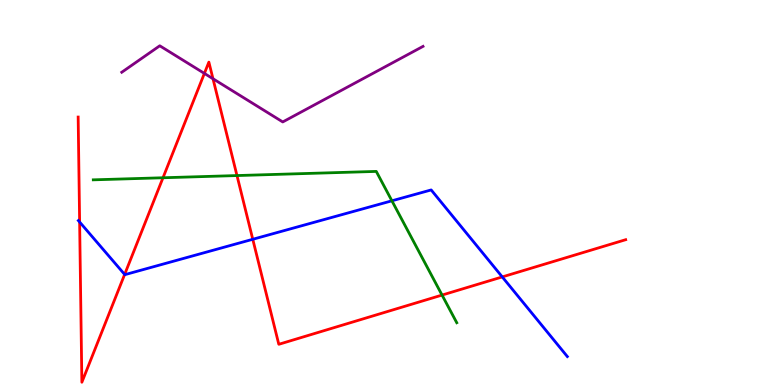[{'lines': ['blue', 'red'], 'intersections': [{'x': 1.03, 'y': 4.23}, {'x': 1.61, 'y': 2.87}, {'x': 3.26, 'y': 3.78}, {'x': 6.48, 'y': 2.81}]}, {'lines': ['green', 'red'], 'intersections': [{'x': 2.1, 'y': 5.38}, {'x': 3.06, 'y': 5.44}, {'x': 5.7, 'y': 2.34}]}, {'lines': ['purple', 'red'], 'intersections': [{'x': 2.64, 'y': 8.09}, {'x': 2.75, 'y': 7.95}]}, {'lines': ['blue', 'green'], 'intersections': [{'x': 5.06, 'y': 4.78}]}, {'lines': ['blue', 'purple'], 'intersections': []}, {'lines': ['green', 'purple'], 'intersections': []}]